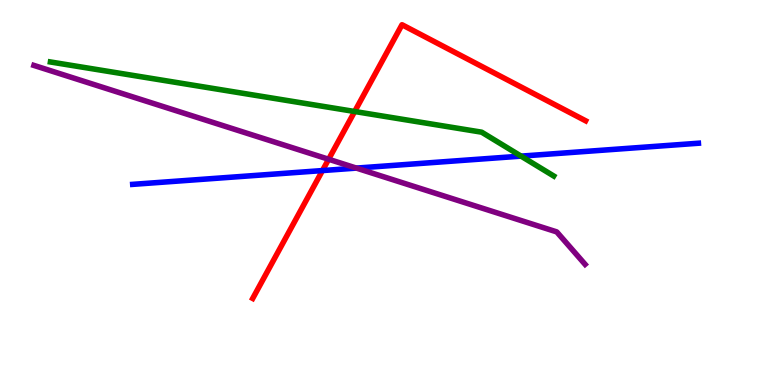[{'lines': ['blue', 'red'], 'intersections': [{'x': 4.16, 'y': 5.57}]}, {'lines': ['green', 'red'], 'intersections': [{'x': 4.58, 'y': 7.1}]}, {'lines': ['purple', 'red'], 'intersections': [{'x': 4.24, 'y': 5.86}]}, {'lines': ['blue', 'green'], 'intersections': [{'x': 6.72, 'y': 5.94}]}, {'lines': ['blue', 'purple'], 'intersections': [{'x': 4.6, 'y': 5.63}]}, {'lines': ['green', 'purple'], 'intersections': []}]